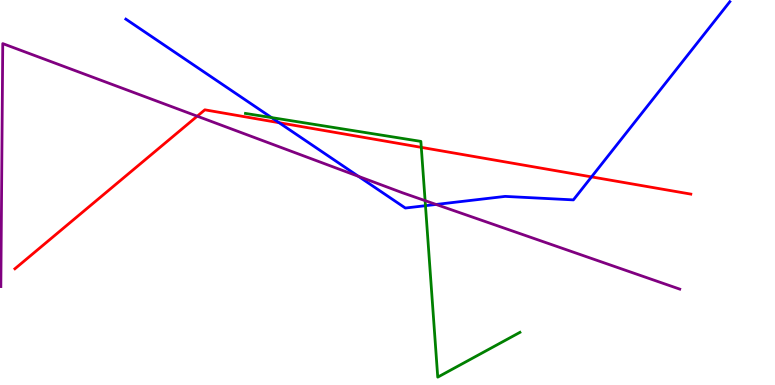[{'lines': ['blue', 'red'], 'intersections': [{'x': 3.6, 'y': 6.81}, {'x': 7.63, 'y': 5.41}]}, {'lines': ['green', 'red'], 'intersections': [{'x': 5.44, 'y': 6.17}]}, {'lines': ['purple', 'red'], 'intersections': [{'x': 2.55, 'y': 6.98}]}, {'lines': ['blue', 'green'], 'intersections': [{'x': 3.5, 'y': 6.95}, {'x': 5.49, 'y': 4.66}]}, {'lines': ['blue', 'purple'], 'intersections': [{'x': 4.63, 'y': 5.42}, {'x': 5.63, 'y': 4.69}]}, {'lines': ['green', 'purple'], 'intersections': [{'x': 5.49, 'y': 4.79}]}]